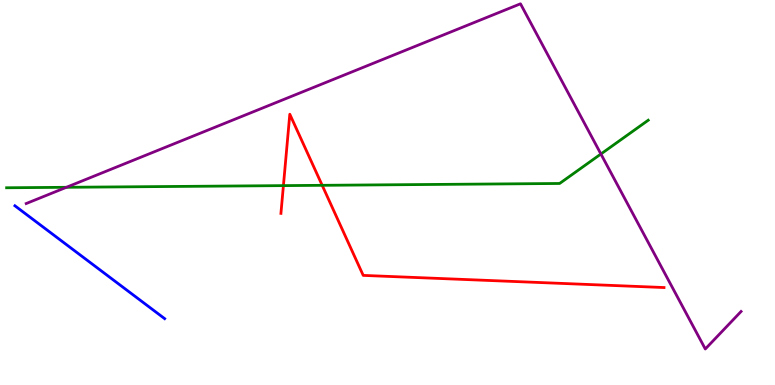[{'lines': ['blue', 'red'], 'intersections': []}, {'lines': ['green', 'red'], 'intersections': [{'x': 3.66, 'y': 5.18}, {'x': 4.16, 'y': 5.19}]}, {'lines': ['purple', 'red'], 'intersections': []}, {'lines': ['blue', 'green'], 'intersections': []}, {'lines': ['blue', 'purple'], 'intersections': []}, {'lines': ['green', 'purple'], 'intersections': [{'x': 0.857, 'y': 5.14}, {'x': 7.75, 'y': 6.0}]}]